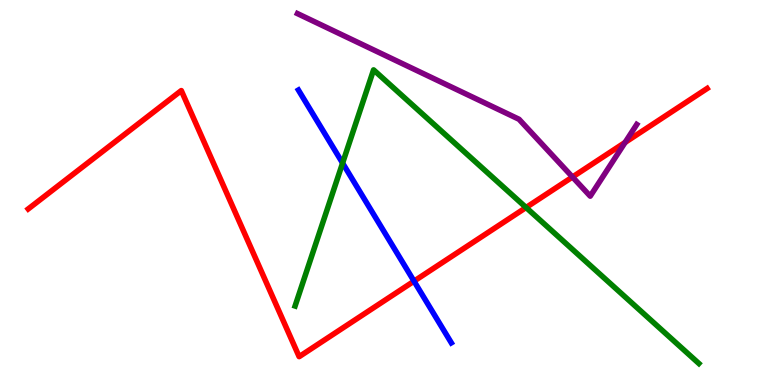[{'lines': ['blue', 'red'], 'intersections': [{'x': 5.34, 'y': 2.7}]}, {'lines': ['green', 'red'], 'intersections': [{'x': 6.79, 'y': 4.61}]}, {'lines': ['purple', 'red'], 'intersections': [{'x': 7.39, 'y': 5.4}, {'x': 8.07, 'y': 6.3}]}, {'lines': ['blue', 'green'], 'intersections': [{'x': 4.42, 'y': 5.76}]}, {'lines': ['blue', 'purple'], 'intersections': []}, {'lines': ['green', 'purple'], 'intersections': []}]